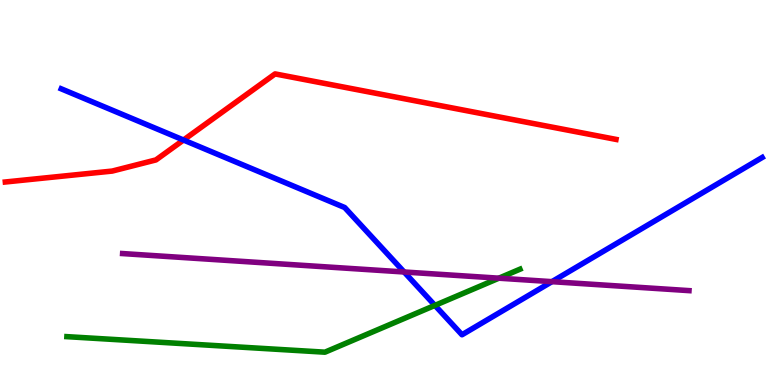[{'lines': ['blue', 'red'], 'intersections': [{'x': 2.37, 'y': 6.36}]}, {'lines': ['green', 'red'], 'intersections': []}, {'lines': ['purple', 'red'], 'intersections': []}, {'lines': ['blue', 'green'], 'intersections': [{'x': 5.61, 'y': 2.07}]}, {'lines': ['blue', 'purple'], 'intersections': [{'x': 5.21, 'y': 2.94}, {'x': 7.12, 'y': 2.68}]}, {'lines': ['green', 'purple'], 'intersections': [{'x': 6.44, 'y': 2.77}]}]